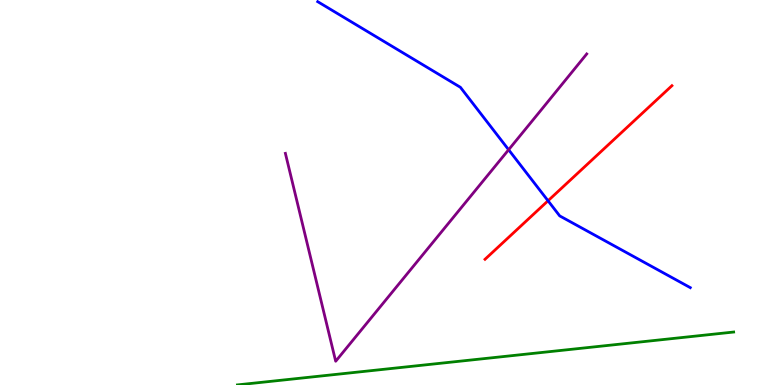[{'lines': ['blue', 'red'], 'intersections': [{'x': 7.07, 'y': 4.79}]}, {'lines': ['green', 'red'], 'intersections': []}, {'lines': ['purple', 'red'], 'intersections': []}, {'lines': ['blue', 'green'], 'intersections': []}, {'lines': ['blue', 'purple'], 'intersections': [{'x': 6.56, 'y': 6.11}]}, {'lines': ['green', 'purple'], 'intersections': []}]